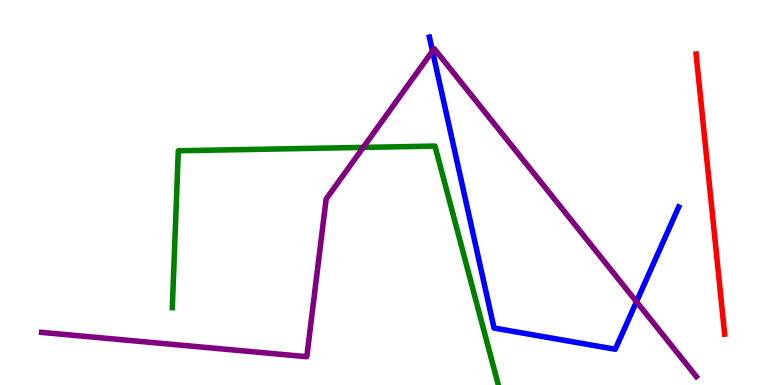[{'lines': ['blue', 'red'], 'intersections': []}, {'lines': ['green', 'red'], 'intersections': []}, {'lines': ['purple', 'red'], 'intersections': []}, {'lines': ['blue', 'green'], 'intersections': []}, {'lines': ['blue', 'purple'], 'intersections': [{'x': 5.58, 'y': 8.67}, {'x': 8.21, 'y': 2.16}]}, {'lines': ['green', 'purple'], 'intersections': [{'x': 4.69, 'y': 6.17}]}]